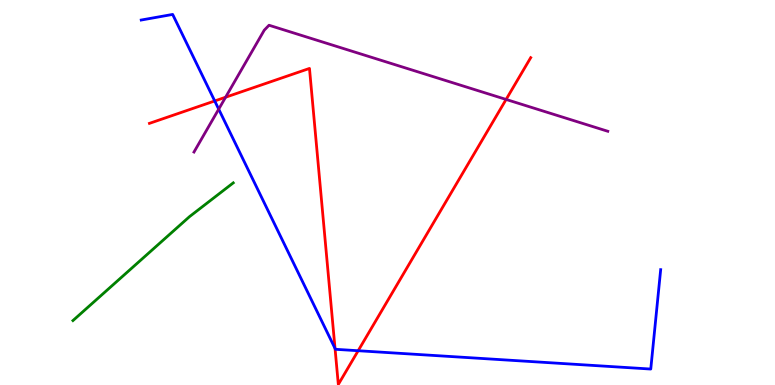[{'lines': ['blue', 'red'], 'intersections': [{'x': 2.77, 'y': 7.38}, {'x': 4.32, 'y': 0.949}, {'x': 4.62, 'y': 0.89}]}, {'lines': ['green', 'red'], 'intersections': []}, {'lines': ['purple', 'red'], 'intersections': [{'x': 2.91, 'y': 7.47}, {'x': 6.53, 'y': 7.42}]}, {'lines': ['blue', 'green'], 'intersections': []}, {'lines': ['blue', 'purple'], 'intersections': [{'x': 2.82, 'y': 7.16}]}, {'lines': ['green', 'purple'], 'intersections': []}]